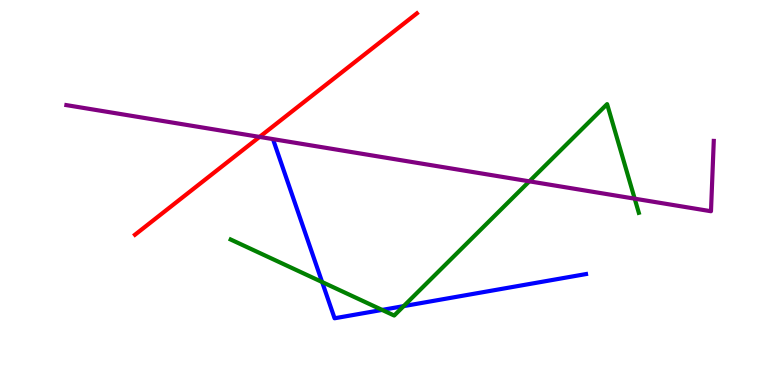[{'lines': ['blue', 'red'], 'intersections': []}, {'lines': ['green', 'red'], 'intersections': []}, {'lines': ['purple', 'red'], 'intersections': [{'x': 3.35, 'y': 6.44}]}, {'lines': ['blue', 'green'], 'intersections': [{'x': 4.16, 'y': 2.67}, {'x': 4.93, 'y': 1.95}, {'x': 5.21, 'y': 2.05}]}, {'lines': ['blue', 'purple'], 'intersections': []}, {'lines': ['green', 'purple'], 'intersections': [{'x': 6.83, 'y': 5.29}, {'x': 8.19, 'y': 4.84}]}]